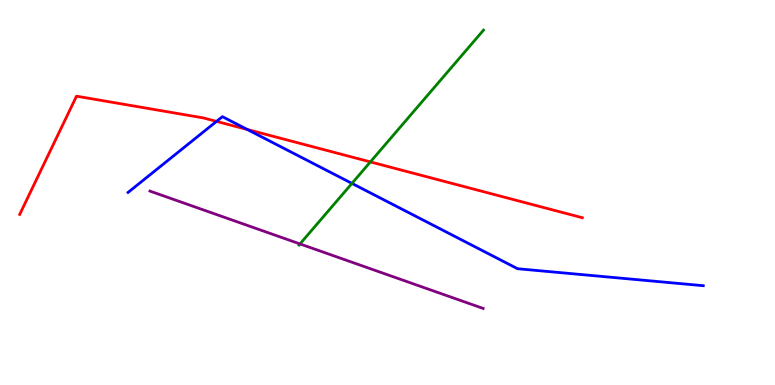[{'lines': ['blue', 'red'], 'intersections': [{'x': 2.79, 'y': 6.85}, {'x': 3.19, 'y': 6.64}]}, {'lines': ['green', 'red'], 'intersections': [{'x': 4.78, 'y': 5.79}]}, {'lines': ['purple', 'red'], 'intersections': []}, {'lines': ['blue', 'green'], 'intersections': [{'x': 4.54, 'y': 5.24}]}, {'lines': ['blue', 'purple'], 'intersections': []}, {'lines': ['green', 'purple'], 'intersections': [{'x': 3.87, 'y': 3.66}]}]